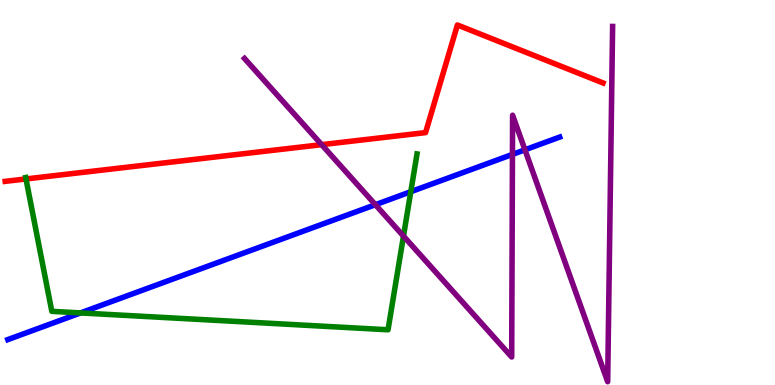[{'lines': ['blue', 'red'], 'intersections': []}, {'lines': ['green', 'red'], 'intersections': [{'x': 0.335, 'y': 5.35}]}, {'lines': ['purple', 'red'], 'intersections': [{'x': 4.15, 'y': 6.24}]}, {'lines': ['blue', 'green'], 'intersections': [{'x': 1.04, 'y': 1.87}, {'x': 5.3, 'y': 5.02}]}, {'lines': ['blue', 'purple'], 'intersections': [{'x': 4.84, 'y': 4.68}, {'x': 6.61, 'y': 5.99}, {'x': 6.77, 'y': 6.11}]}, {'lines': ['green', 'purple'], 'intersections': [{'x': 5.21, 'y': 3.87}]}]